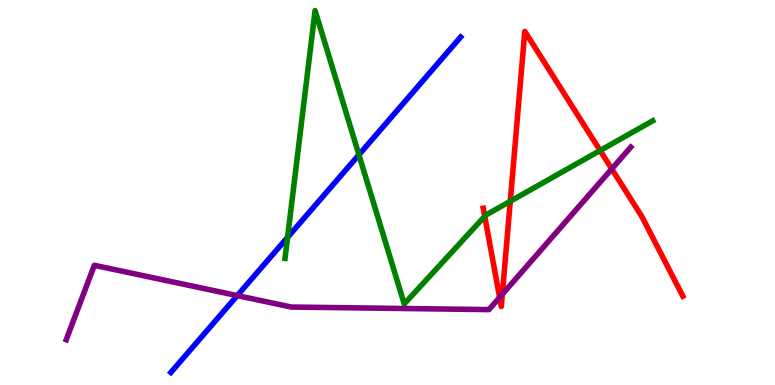[{'lines': ['blue', 'red'], 'intersections': []}, {'lines': ['green', 'red'], 'intersections': [{'x': 6.25, 'y': 4.38}, {'x': 6.58, 'y': 4.77}, {'x': 7.74, 'y': 6.09}]}, {'lines': ['purple', 'red'], 'intersections': [{'x': 6.45, 'y': 2.28}, {'x': 6.48, 'y': 2.36}, {'x': 7.89, 'y': 5.61}]}, {'lines': ['blue', 'green'], 'intersections': [{'x': 3.71, 'y': 3.84}, {'x': 4.63, 'y': 5.98}]}, {'lines': ['blue', 'purple'], 'intersections': [{'x': 3.06, 'y': 2.32}]}, {'lines': ['green', 'purple'], 'intersections': []}]